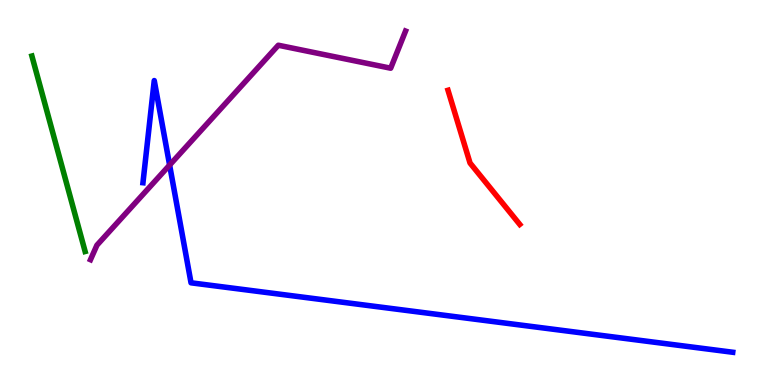[{'lines': ['blue', 'red'], 'intersections': []}, {'lines': ['green', 'red'], 'intersections': []}, {'lines': ['purple', 'red'], 'intersections': []}, {'lines': ['blue', 'green'], 'intersections': []}, {'lines': ['blue', 'purple'], 'intersections': [{'x': 2.19, 'y': 5.71}]}, {'lines': ['green', 'purple'], 'intersections': []}]